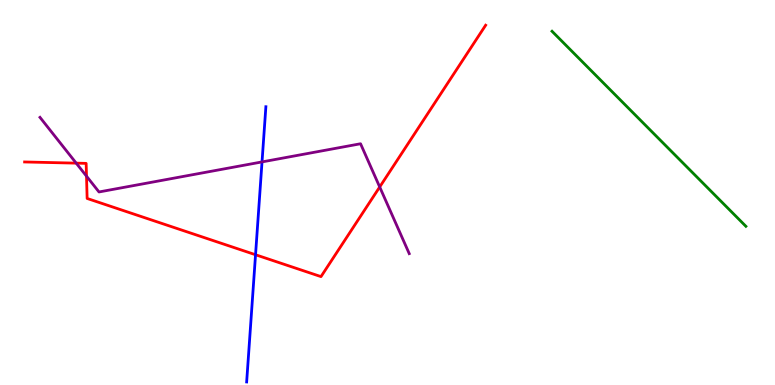[{'lines': ['blue', 'red'], 'intersections': [{'x': 3.3, 'y': 3.38}]}, {'lines': ['green', 'red'], 'intersections': []}, {'lines': ['purple', 'red'], 'intersections': [{'x': 0.983, 'y': 5.76}, {'x': 1.12, 'y': 5.42}, {'x': 4.9, 'y': 5.14}]}, {'lines': ['blue', 'green'], 'intersections': []}, {'lines': ['blue', 'purple'], 'intersections': [{'x': 3.38, 'y': 5.79}]}, {'lines': ['green', 'purple'], 'intersections': []}]